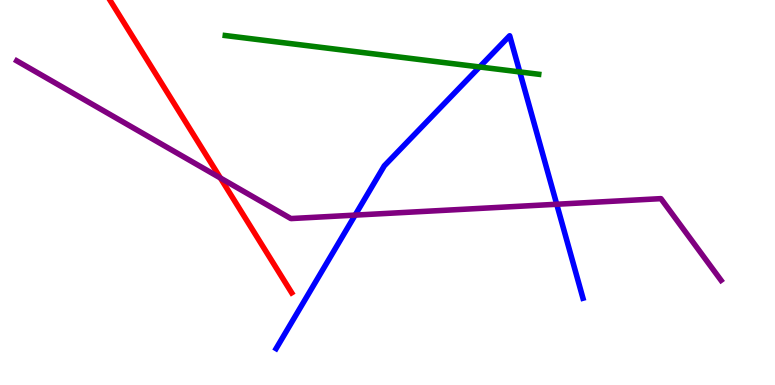[{'lines': ['blue', 'red'], 'intersections': []}, {'lines': ['green', 'red'], 'intersections': []}, {'lines': ['purple', 'red'], 'intersections': [{'x': 2.84, 'y': 5.38}]}, {'lines': ['blue', 'green'], 'intersections': [{'x': 6.19, 'y': 8.26}, {'x': 6.71, 'y': 8.13}]}, {'lines': ['blue', 'purple'], 'intersections': [{'x': 4.58, 'y': 4.41}, {'x': 7.18, 'y': 4.69}]}, {'lines': ['green', 'purple'], 'intersections': []}]